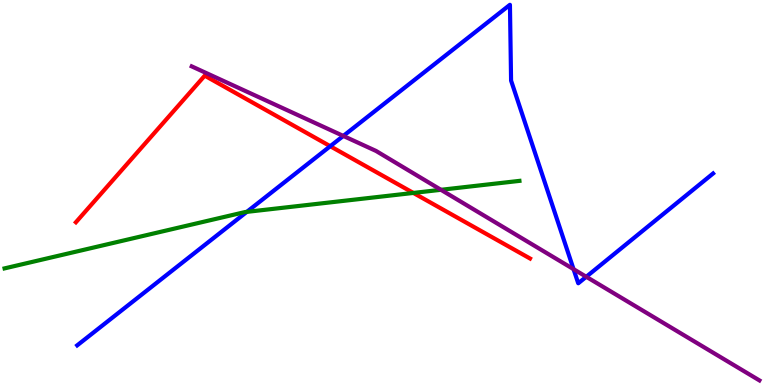[{'lines': ['blue', 'red'], 'intersections': [{'x': 4.26, 'y': 6.2}]}, {'lines': ['green', 'red'], 'intersections': [{'x': 5.33, 'y': 4.99}]}, {'lines': ['purple', 'red'], 'intersections': []}, {'lines': ['blue', 'green'], 'intersections': [{'x': 3.18, 'y': 4.5}]}, {'lines': ['blue', 'purple'], 'intersections': [{'x': 4.43, 'y': 6.47}, {'x': 7.4, 'y': 3.01}, {'x': 7.56, 'y': 2.81}]}, {'lines': ['green', 'purple'], 'intersections': [{'x': 5.69, 'y': 5.07}]}]